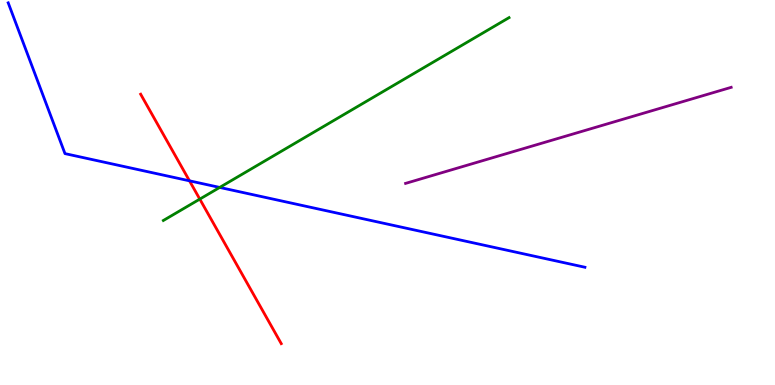[{'lines': ['blue', 'red'], 'intersections': [{'x': 2.45, 'y': 5.3}]}, {'lines': ['green', 'red'], 'intersections': [{'x': 2.58, 'y': 4.83}]}, {'lines': ['purple', 'red'], 'intersections': []}, {'lines': ['blue', 'green'], 'intersections': [{'x': 2.83, 'y': 5.13}]}, {'lines': ['blue', 'purple'], 'intersections': []}, {'lines': ['green', 'purple'], 'intersections': []}]